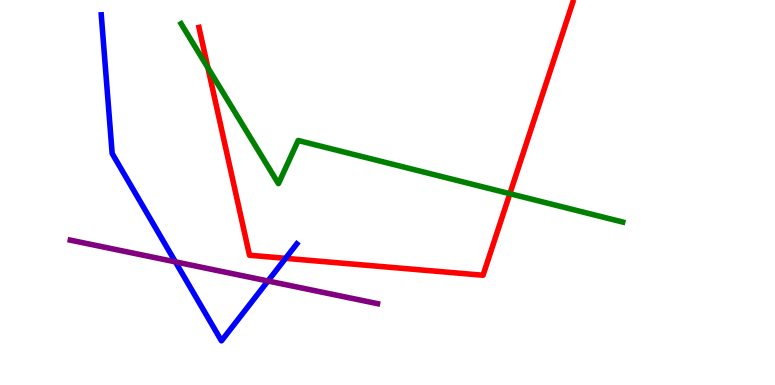[{'lines': ['blue', 'red'], 'intersections': [{'x': 3.68, 'y': 3.29}]}, {'lines': ['green', 'red'], 'intersections': [{'x': 2.68, 'y': 8.24}, {'x': 6.58, 'y': 4.97}]}, {'lines': ['purple', 'red'], 'intersections': []}, {'lines': ['blue', 'green'], 'intersections': []}, {'lines': ['blue', 'purple'], 'intersections': [{'x': 2.26, 'y': 3.2}, {'x': 3.46, 'y': 2.7}]}, {'lines': ['green', 'purple'], 'intersections': []}]